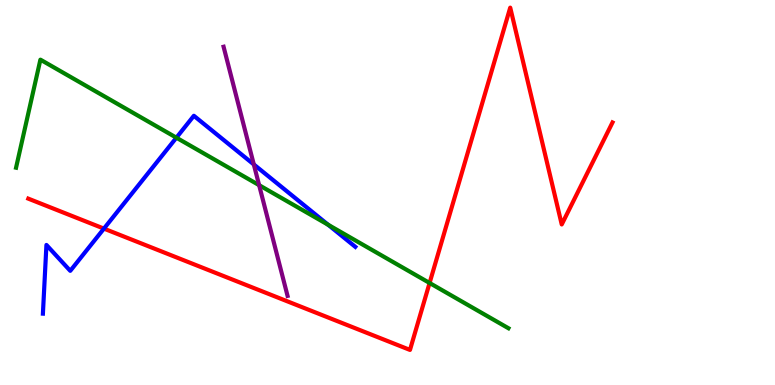[{'lines': ['blue', 'red'], 'intersections': [{'x': 1.34, 'y': 4.06}]}, {'lines': ['green', 'red'], 'intersections': [{'x': 5.54, 'y': 2.65}]}, {'lines': ['purple', 'red'], 'intersections': []}, {'lines': ['blue', 'green'], 'intersections': [{'x': 2.28, 'y': 6.42}, {'x': 4.23, 'y': 4.16}]}, {'lines': ['blue', 'purple'], 'intersections': [{'x': 3.27, 'y': 5.73}]}, {'lines': ['green', 'purple'], 'intersections': [{'x': 3.34, 'y': 5.19}]}]